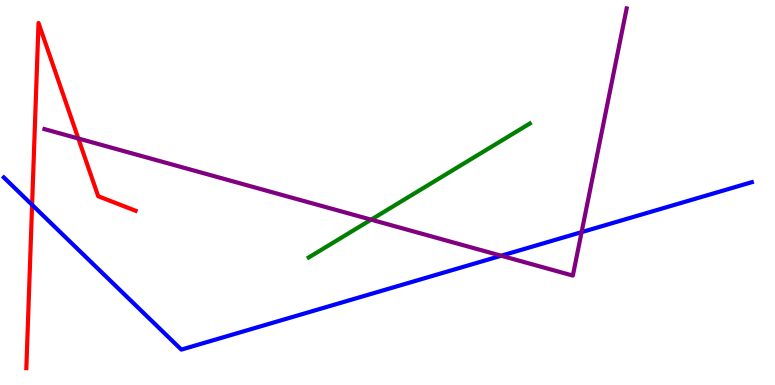[{'lines': ['blue', 'red'], 'intersections': [{'x': 0.414, 'y': 4.68}]}, {'lines': ['green', 'red'], 'intersections': []}, {'lines': ['purple', 'red'], 'intersections': [{'x': 1.01, 'y': 6.4}]}, {'lines': ['blue', 'green'], 'intersections': []}, {'lines': ['blue', 'purple'], 'intersections': [{'x': 6.47, 'y': 3.36}, {'x': 7.5, 'y': 3.97}]}, {'lines': ['green', 'purple'], 'intersections': [{'x': 4.79, 'y': 4.29}]}]